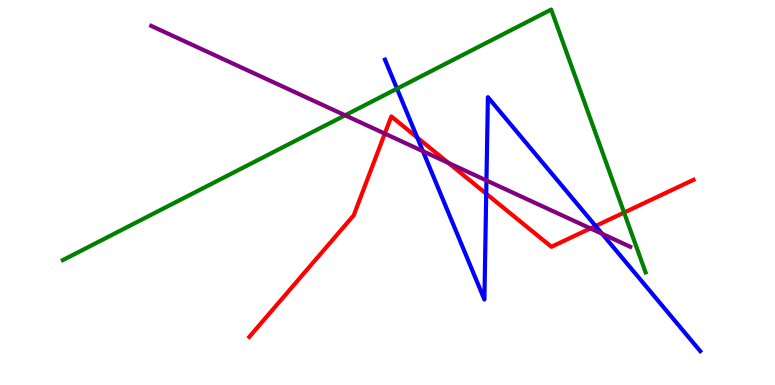[{'lines': ['blue', 'red'], 'intersections': [{'x': 5.38, 'y': 6.43}, {'x': 6.27, 'y': 4.97}, {'x': 7.69, 'y': 4.13}]}, {'lines': ['green', 'red'], 'intersections': [{'x': 8.05, 'y': 4.48}]}, {'lines': ['purple', 'red'], 'intersections': [{'x': 4.97, 'y': 6.53}, {'x': 5.79, 'y': 5.77}, {'x': 7.62, 'y': 4.07}]}, {'lines': ['blue', 'green'], 'intersections': [{'x': 5.12, 'y': 7.7}]}, {'lines': ['blue', 'purple'], 'intersections': [{'x': 5.46, 'y': 6.07}, {'x': 6.28, 'y': 5.31}, {'x': 7.77, 'y': 3.93}]}, {'lines': ['green', 'purple'], 'intersections': [{'x': 4.45, 'y': 7.01}]}]